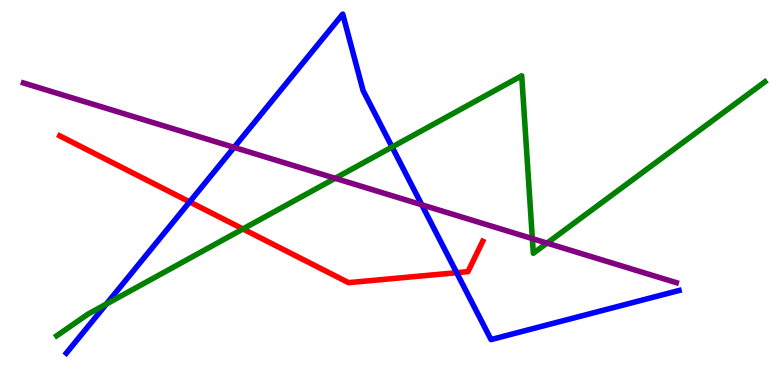[{'lines': ['blue', 'red'], 'intersections': [{'x': 2.45, 'y': 4.76}, {'x': 5.89, 'y': 2.92}]}, {'lines': ['green', 'red'], 'intersections': [{'x': 3.13, 'y': 4.05}]}, {'lines': ['purple', 'red'], 'intersections': []}, {'lines': ['blue', 'green'], 'intersections': [{'x': 1.37, 'y': 2.1}, {'x': 5.06, 'y': 6.18}]}, {'lines': ['blue', 'purple'], 'intersections': [{'x': 3.02, 'y': 6.17}, {'x': 5.44, 'y': 4.68}]}, {'lines': ['green', 'purple'], 'intersections': [{'x': 4.32, 'y': 5.37}, {'x': 6.87, 'y': 3.8}, {'x': 7.06, 'y': 3.69}]}]